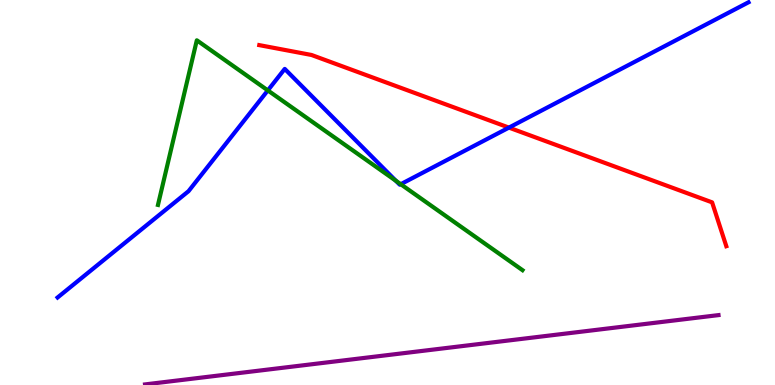[{'lines': ['blue', 'red'], 'intersections': [{'x': 6.57, 'y': 6.69}]}, {'lines': ['green', 'red'], 'intersections': []}, {'lines': ['purple', 'red'], 'intersections': []}, {'lines': ['blue', 'green'], 'intersections': [{'x': 3.46, 'y': 7.65}, {'x': 5.11, 'y': 5.3}, {'x': 5.17, 'y': 5.22}]}, {'lines': ['blue', 'purple'], 'intersections': []}, {'lines': ['green', 'purple'], 'intersections': []}]